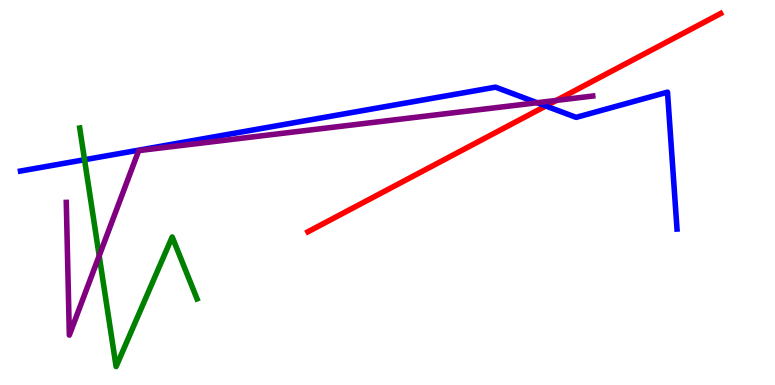[{'lines': ['blue', 'red'], 'intersections': [{'x': 7.04, 'y': 7.25}]}, {'lines': ['green', 'red'], 'intersections': []}, {'lines': ['purple', 'red'], 'intersections': [{'x': 7.18, 'y': 7.39}]}, {'lines': ['blue', 'green'], 'intersections': [{'x': 1.09, 'y': 5.85}]}, {'lines': ['blue', 'purple'], 'intersections': [{'x': 6.93, 'y': 7.33}]}, {'lines': ['green', 'purple'], 'intersections': [{'x': 1.28, 'y': 3.36}]}]